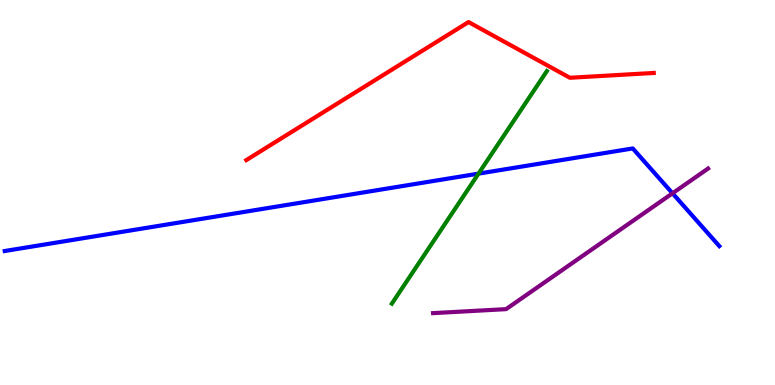[{'lines': ['blue', 'red'], 'intersections': []}, {'lines': ['green', 'red'], 'intersections': []}, {'lines': ['purple', 'red'], 'intersections': []}, {'lines': ['blue', 'green'], 'intersections': [{'x': 6.17, 'y': 5.49}]}, {'lines': ['blue', 'purple'], 'intersections': [{'x': 8.68, 'y': 4.98}]}, {'lines': ['green', 'purple'], 'intersections': []}]